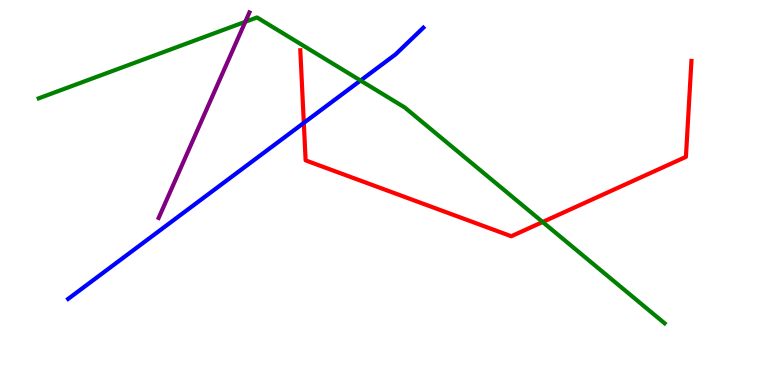[{'lines': ['blue', 'red'], 'intersections': [{'x': 3.92, 'y': 6.81}]}, {'lines': ['green', 'red'], 'intersections': [{'x': 7.0, 'y': 4.23}]}, {'lines': ['purple', 'red'], 'intersections': []}, {'lines': ['blue', 'green'], 'intersections': [{'x': 4.65, 'y': 7.91}]}, {'lines': ['blue', 'purple'], 'intersections': []}, {'lines': ['green', 'purple'], 'intersections': [{'x': 3.17, 'y': 9.43}]}]